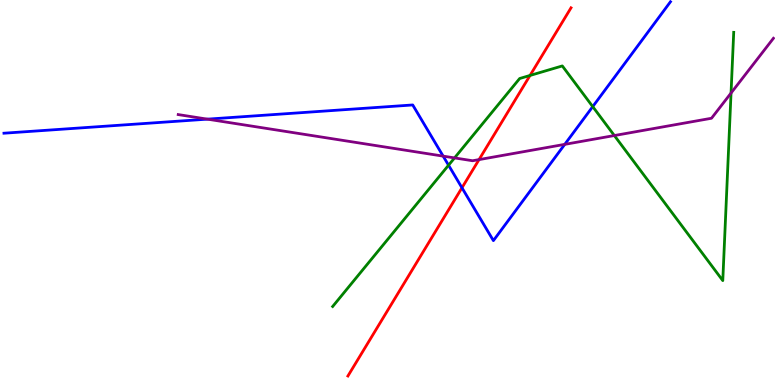[{'lines': ['blue', 'red'], 'intersections': [{'x': 5.96, 'y': 5.12}]}, {'lines': ['green', 'red'], 'intersections': [{'x': 6.84, 'y': 8.04}]}, {'lines': ['purple', 'red'], 'intersections': [{'x': 6.18, 'y': 5.85}]}, {'lines': ['blue', 'green'], 'intersections': [{'x': 5.79, 'y': 5.71}, {'x': 7.65, 'y': 7.23}]}, {'lines': ['blue', 'purple'], 'intersections': [{'x': 2.68, 'y': 6.91}, {'x': 5.72, 'y': 5.94}, {'x': 7.29, 'y': 6.25}]}, {'lines': ['green', 'purple'], 'intersections': [{'x': 5.87, 'y': 5.9}, {'x': 7.93, 'y': 6.48}, {'x': 9.43, 'y': 7.58}]}]